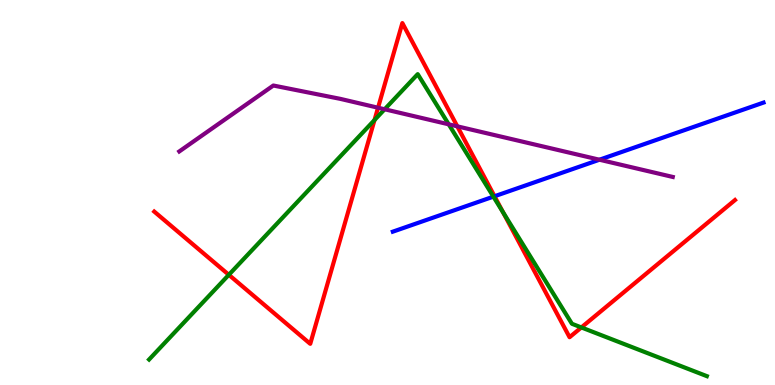[{'lines': ['blue', 'red'], 'intersections': [{'x': 6.38, 'y': 4.9}]}, {'lines': ['green', 'red'], 'intersections': [{'x': 2.95, 'y': 2.86}, {'x': 4.83, 'y': 6.88}, {'x': 6.49, 'y': 4.48}, {'x': 7.5, 'y': 1.5}]}, {'lines': ['purple', 'red'], 'intersections': [{'x': 4.88, 'y': 7.2}, {'x': 5.9, 'y': 6.72}]}, {'lines': ['blue', 'green'], 'intersections': [{'x': 6.37, 'y': 4.89}]}, {'lines': ['blue', 'purple'], 'intersections': [{'x': 7.73, 'y': 5.85}]}, {'lines': ['green', 'purple'], 'intersections': [{'x': 4.96, 'y': 7.16}, {'x': 5.79, 'y': 6.77}]}]